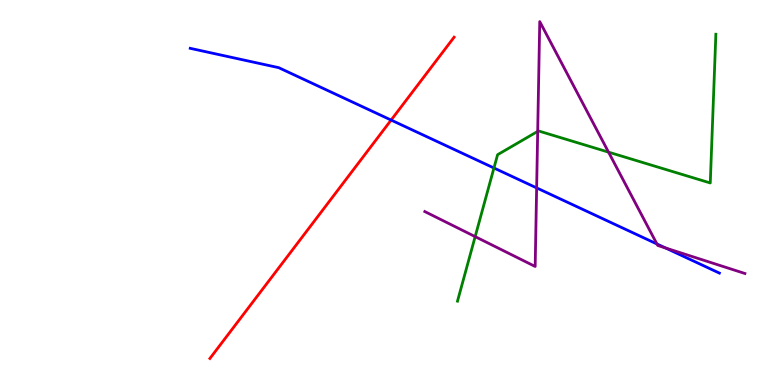[{'lines': ['blue', 'red'], 'intersections': [{'x': 5.05, 'y': 6.88}]}, {'lines': ['green', 'red'], 'intersections': []}, {'lines': ['purple', 'red'], 'intersections': []}, {'lines': ['blue', 'green'], 'intersections': [{'x': 6.37, 'y': 5.64}]}, {'lines': ['blue', 'purple'], 'intersections': [{'x': 6.92, 'y': 5.12}, {'x': 8.48, 'y': 3.66}, {'x': 8.59, 'y': 3.56}]}, {'lines': ['green', 'purple'], 'intersections': [{'x': 6.13, 'y': 3.85}, {'x': 6.94, 'y': 6.59}, {'x': 7.85, 'y': 6.05}]}]